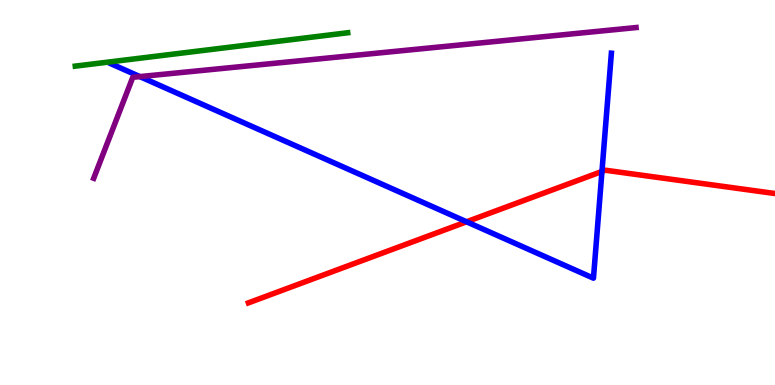[{'lines': ['blue', 'red'], 'intersections': [{'x': 6.02, 'y': 4.24}, {'x': 7.77, 'y': 5.55}]}, {'lines': ['green', 'red'], 'intersections': []}, {'lines': ['purple', 'red'], 'intersections': []}, {'lines': ['blue', 'green'], 'intersections': []}, {'lines': ['blue', 'purple'], 'intersections': [{'x': 1.8, 'y': 8.01}]}, {'lines': ['green', 'purple'], 'intersections': []}]